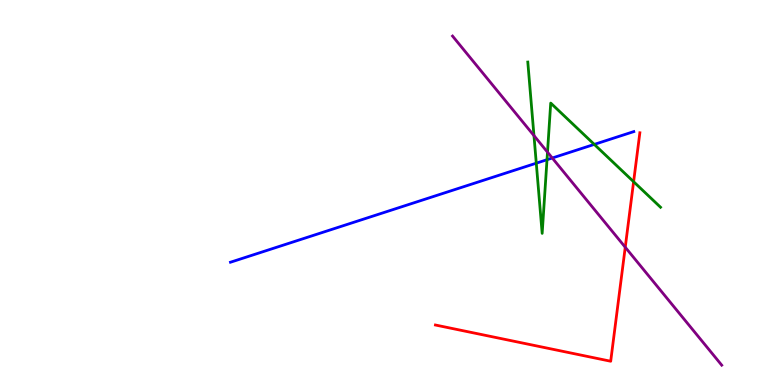[{'lines': ['blue', 'red'], 'intersections': []}, {'lines': ['green', 'red'], 'intersections': [{'x': 8.18, 'y': 5.28}]}, {'lines': ['purple', 'red'], 'intersections': [{'x': 8.07, 'y': 3.58}]}, {'lines': ['blue', 'green'], 'intersections': [{'x': 6.92, 'y': 5.76}, {'x': 7.06, 'y': 5.85}, {'x': 7.67, 'y': 6.25}]}, {'lines': ['blue', 'purple'], 'intersections': [{'x': 7.13, 'y': 5.9}]}, {'lines': ['green', 'purple'], 'intersections': [{'x': 6.89, 'y': 6.48}, {'x': 7.06, 'y': 6.05}]}]